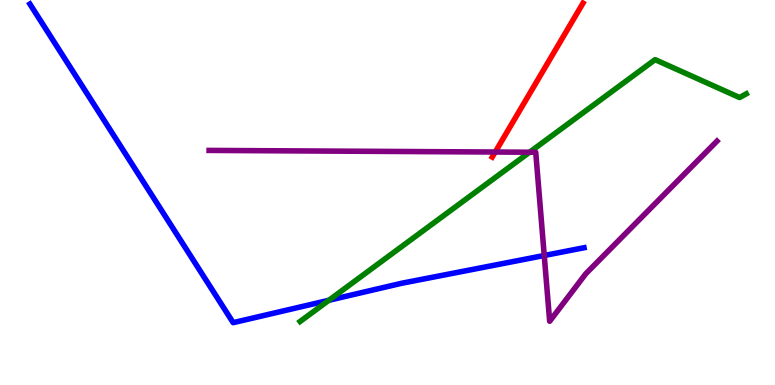[{'lines': ['blue', 'red'], 'intersections': []}, {'lines': ['green', 'red'], 'intersections': []}, {'lines': ['purple', 'red'], 'intersections': [{'x': 6.39, 'y': 6.05}]}, {'lines': ['blue', 'green'], 'intersections': [{'x': 4.24, 'y': 2.2}]}, {'lines': ['blue', 'purple'], 'intersections': [{'x': 7.02, 'y': 3.36}]}, {'lines': ['green', 'purple'], 'intersections': [{'x': 6.83, 'y': 6.05}]}]